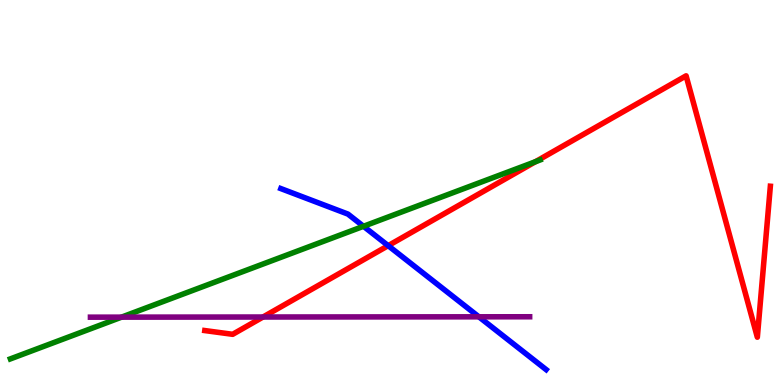[{'lines': ['blue', 'red'], 'intersections': [{'x': 5.01, 'y': 3.62}]}, {'lines': ['green', 'red'], 'intersections': [{'x': 6.91, 'y': 5.8}]}, {'lines': ['purple', 'red'], 'intersections': [{'x': 3.39, 'y': 1.77}]}, {'lines': ['blue', 'green'], 'intersections': [{'x': 4.69, 'y': 4.12}]}, {'lines': ['blue', 'purple'], 'intersections': [{'x': 6.18, 'y': 1.77}]}, {'lines': ['green', 'purple'], 'intersections': [{'x': 1.57, 'y': 1.76}]}]